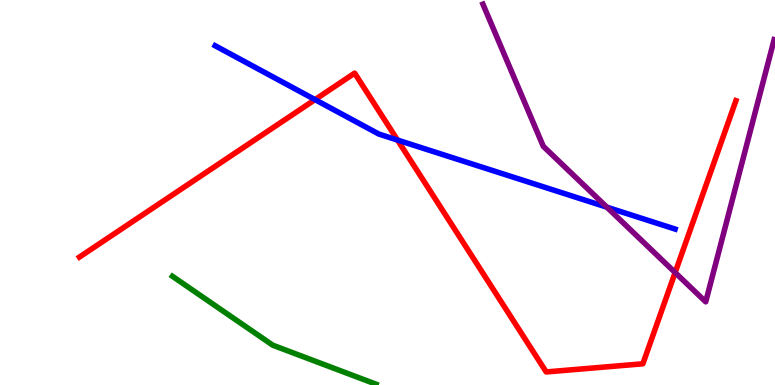[{'lines': ['blue', 'red'], 'intersections': [{'x': 4.06, 'y': 7.41}, {'x': 5.13, 'y': 6.36}]}, {'lines': ['green', 'red'], 'intersections': []}, {'lines': ['purple', 'red'], 'intersections': [{'x': 8.71, 'y': 2.92}]}, {'lines': ['blue', 'green'], 'intersections': []}, {'lines': ['blue', 'purple'], 'intersections': [{'x': 7.83, 'y': 4.62}]}, {'lines': ['green', 'purple'], 'intersections': []}]